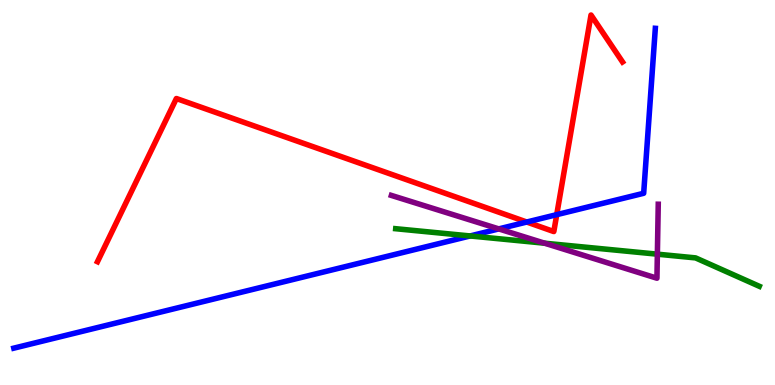[{'lines': ['blue', 'red'], 'intersections': [{'x': 6.8, 'y': 4.23}, {'x': 7.18, 'y': 4.42}]}, {'lines': ['green', 'red'], 'intersections': []}, {'lines': ['purple', 'red'], 'intersections': []}, {'lines': ['blue', 'green'], 'intersections': [{'x': 6.07, 'y': 3.87}]}, {'lines': ['blue', 'purple'], 'intersections': [{'x': 6.44, 'y': 4.05}]}, {'lines': ['green', 'purple'], 'intersections': [{'x': 7.03, 'y': 3.68}, {'x': 8.48, 'y': 3.4}]}]